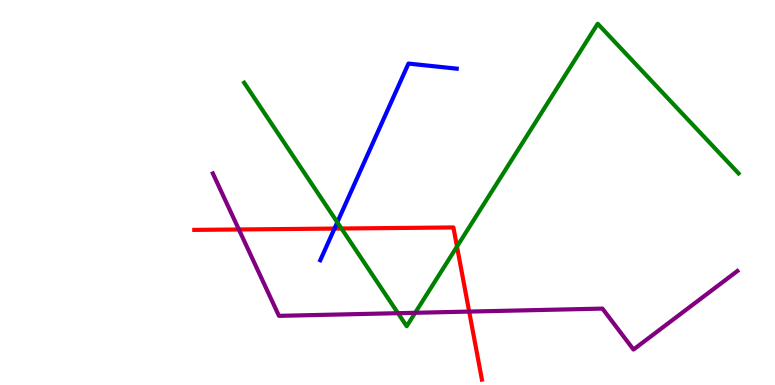[{'lines': ['blue', 'red'], 'intersections': [{'x': 4.32, 'y': 4.06}]}, {'lines': ['green', 'red'], 'intersections': [{'x': 4.41, 'y': 4.06}, {'x': 5.9, 'y': 3.6}]}, {'lines': ['purple', 'red'], 'intersections': [{'x': 3.08, 'y': 4.04}, {'x': 6.05, 'y': 1.91}]}, {'lines': ['blue', 'green'], 'intersections': [{'x': 4.35, 'y': 4.23}]}, {'lines': ['blue', 'purple'], 'intersections': []}, {'lines': ['green', 'purple'], 'intersections': [{'x': 5.14, 'y': 1.87}, {'x': 5.36, 'y': 1.88}]}]